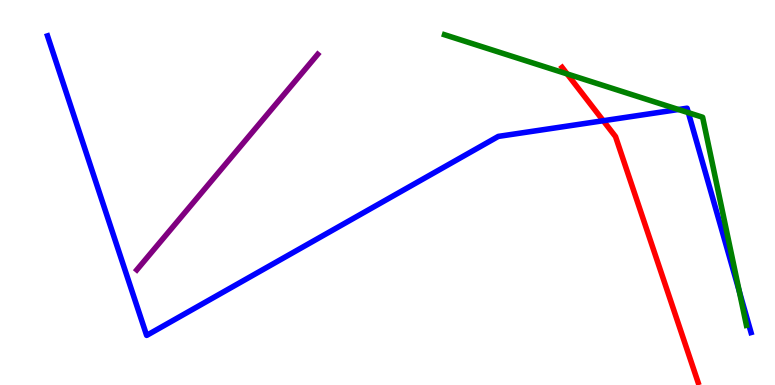[{'lines': ['blue', 'red'], 'intersections': [{'x': 7.78, 'y': 6.86}]}, {'lines': ['green', 'red'], 'intersections': [{'x': 7.32, 'y': 8.08}]}, {'lines': ['purple', 'red'], 'intersections': []}, {'lines': ['blue', 'green'], 'intersections': [{'x': 8.75, 'y': 7.16}, {'x': 8.88, 'y': 7.07}, {'x': 9.54, 'y': 2.44}]}, {'lines': ['blue', 'purple'], 'intersections': []}, {'lines': ['green', 'purple'], 'intersections': []}]